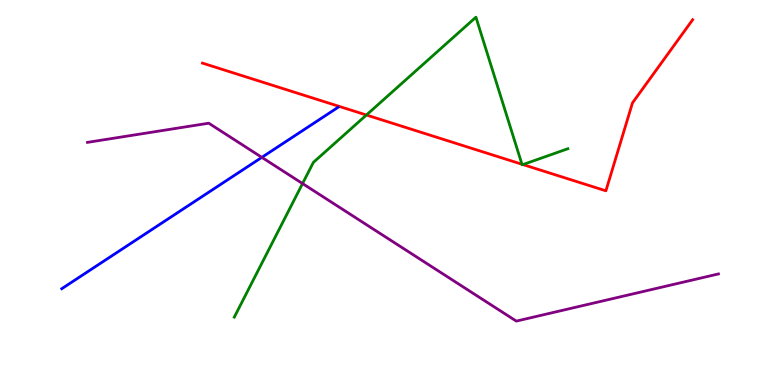[{'lines': ['blue', 'red'], 'intersections': []}, {'lines': ['green', 'red'], 'intersections': [{'x': 4.73, 'y': 7.01}, {'x': 6.73, 'y': 5.73}, {'x': 6.75, 'y': 5.73}]}, {'lines': ['purple', 'red'], 'intersections': []}, {'lines': ['blue', 'green'], 'intersections': []}, {'lines': ['blue', 'purple'], 'intersections': [{'x': 3.38, 'y': 5.91}]}, {'lines': ['green', 'purple'], 'intersections': [{'x': 3.9, 'y': 5.23}]}]